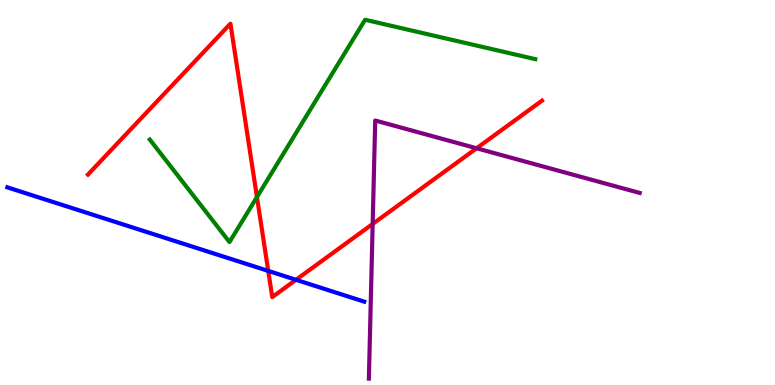[{'lines': ['blue', 'red'], 'intersections': [{'x': 3.46, 'y': 2.96}, {'x': 3.82, 'y': 2.73}]}, {'lines': ['green', 'red'], 'intersections': [{'x': 3.32, 'y': 4.88}]}, {'lines': ['purple', 'red'], 'intersections': [{'x': 4.81, 'y': 4.18}, {'x': 6.15, 'y': 6.15}]}, {'lines': ['blue', 'green'], 'intersections': []}, {'lines': ['blue', 'purple'], 'intersections': []}, {'lines': ['green', 'purple'], 'intersections': []}]